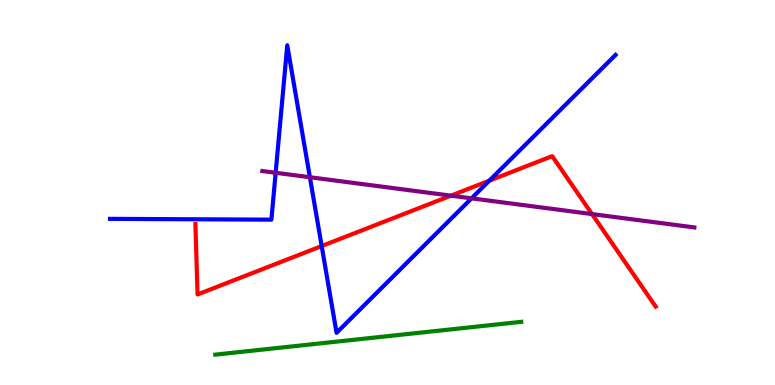[{'lines': ['blue', 'red'], 'intersections': [{'x': 4.15, 'y': 3.61}, {'x': 6.31, 'y': 5.31}]}, {'lines': ['green', 'red'], 'intersections': []}, {'lines': ['purple', 'red'], 'intersections': [{'x': 5.82, 'y': 4.92}, {'x': 7.64, 'y': 4.44}]}, {'lines': ['blue', 'green'], 'intersections': []}, {'lines': ['blue', 'purple'], 'intersections': [{'x': 3.56, 'y': 5.51}, {'x': 4.0, 'y': 5.4}, {'x': 6.08, 'y': 4.85}]}, {'lines': ['green', 'purple'], 'intersections': []}]